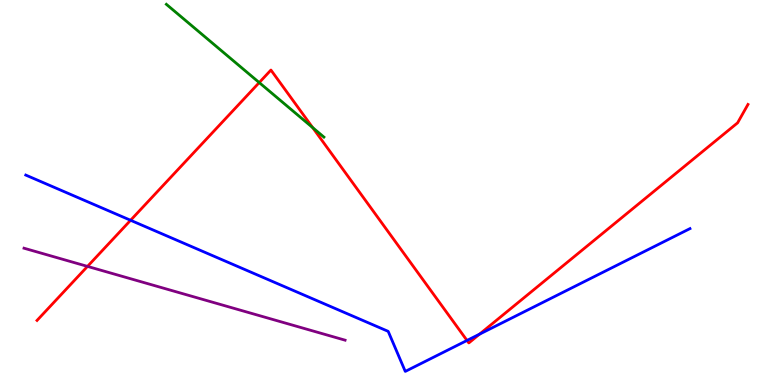[{'lines': ['blue', 'red'], 'intersections': [{'x': 1.68, 'y': 4.28}, {'x': 6.03, 'y': 1.16}, {'x': 6.19, 'y': 1.32}]}, {'lines': ['green', 'red'], 'intersections': [{'x': 3.34, 'y': 7.86}, {'x': 4.03, 'y': 6.69}]}, {'lines': ['purple', 'red'], 'intersections': [{'x': 1.13, 'y': 3.08}]}, {'lines': ['blue', 'green'], 'intersections': []}, {'lines': ['blue', 'purple'], 'intersections': []}, {'lines': ['green', 'purple'], 'intersections': []}]